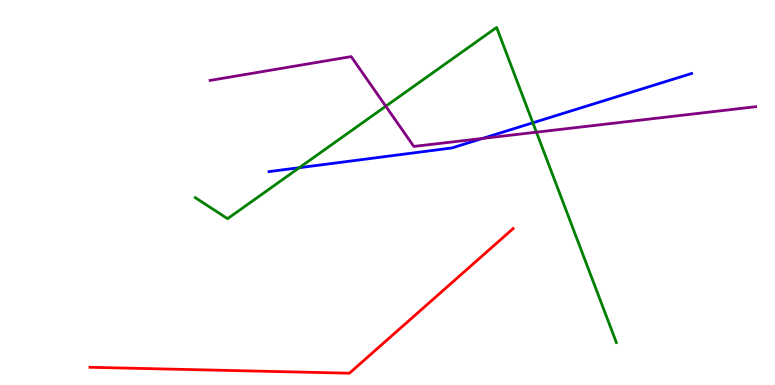[{'lines': ['blue', 'red'], 'intersections': []}, {'lines': ['green', 'red'], 'intersections': []}, {'lines': ['purple', 'red'], 'intersections': []}, {'lines': ['blue', 'green'], 'intersections': [{'x': 3.86, 'y': 5.64}, {'x': 6.88, 'y': 6.81}]}, {'lines': ['blue', 'purple'], 'intersections': [{'x': 6.23, 'y': 6.4}]}, {'lines': ['green', 'purple'], 'intersections': [{'x': 4.98, 'y': 7.24}, {'x': 6.92, 'y': 6.57}]}]